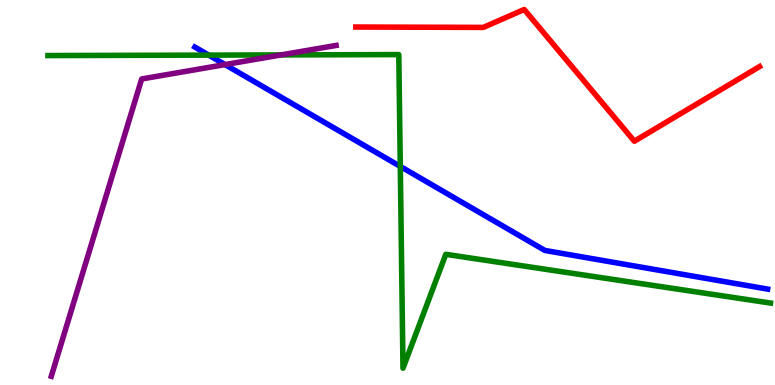[{'lines': ['blue', 'red'], 'intersections': []}, {'lines': ['green', 'red'], 'intersections': []}, {'lines': ['purple', 'red'], 'intersections': []}, {'lines': ['blue', 'green'], 'intersections': [{'x': 2.69, 'y': 8.57}, {'x': 5.17, 'y': 5.68}]}, {'lines': ['blue', 'purple'], 'intersections': [{'x': 2.9, 'y': 8.32}]}, {'lines': ['green', 'purple'], 'intersections': [{'x': 3.63, 'y': 8.57}]}]